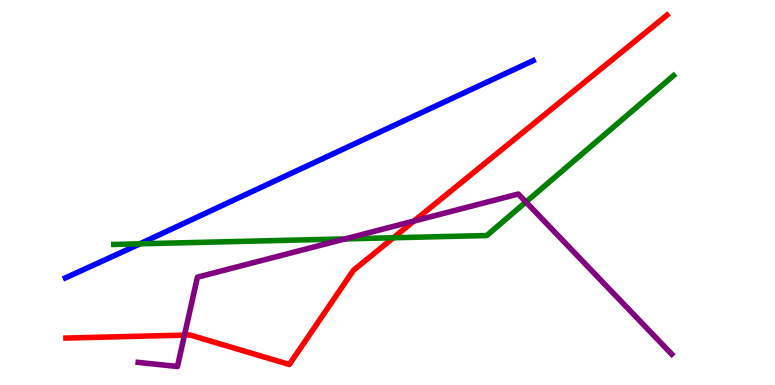[{'lines': ['blue', 'red'], 'intersections': []}, {'lines': ['green', 'red'], 'intersections': [{'x': 5.08, 'y': 3.82}]}, {'lines': ['purple', 'red'], 'intersections': [{'x': 2.38, 'y': 1.3}, {'x': 5.34, 'y': 4.26}]}, {'lines': ['blue', 'green'], 'intersections': [{'x': 1.81, 'y': 3.67}]}, {'lines': ['blue', 'purple'], 'intersections': []}, {'lines': ['green', 'purple'], 'intersections': [{'x': 4.45, 'y': 3.79}, {'x': 6.79, 'y': 4.75}]}]